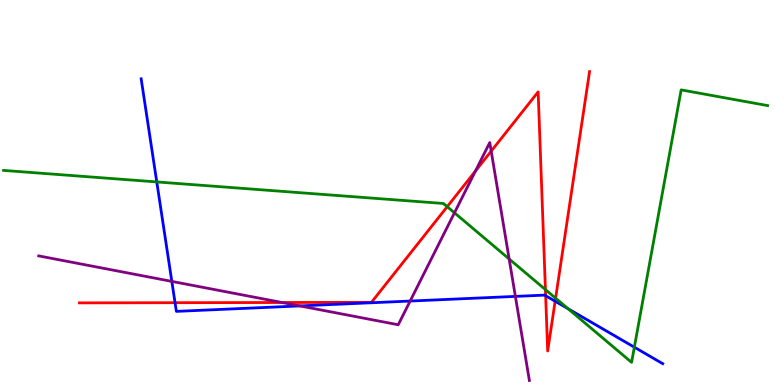[{'lines': ['blue', 'red'], 'intersections': [{'x': 2.26, 'y': 2.14}, {'x': 7.04, 'y': 2.32}, {'x': 7.16, 'y': 2.18}]}, {'lines': ['green', 'red'], 'intersections': [{'x': 5.77, 'y': 4.63}, {'x': 7.04, 'y': 2.48}, {'x': 7.17, 'y': 2.25}]}, {'lines': ['purple', 'red'], 'intersections': [{'x': 3.64, 'y': 2.14}, {'x': 6.14, 'y': 5.56}, {'x': 6.34, 'y': 6.07}]}, {'lines': ['blue', 'green'], 'intersections': [{'x': 2.02, 'y': 5.27}, {'x': 7.33, 'y': 1.98}, {'x': 8.19, 'y': 0.982}]}, {'lines': ['blue', 'purple'], 'intersections': [{'x': 2.22, 'y': 2.69}, {'x': 3.87, 'y': 2.05}, {'x': 5.29, 'y': 2.18}, {'x': 6.65, 'y': 2.3}]}, {'lines': ['green', 'purple'], 'intersections': [{'x': 5.86, 'y': 4.47}, {'x': 6.57, 'y': 3.27}]}]